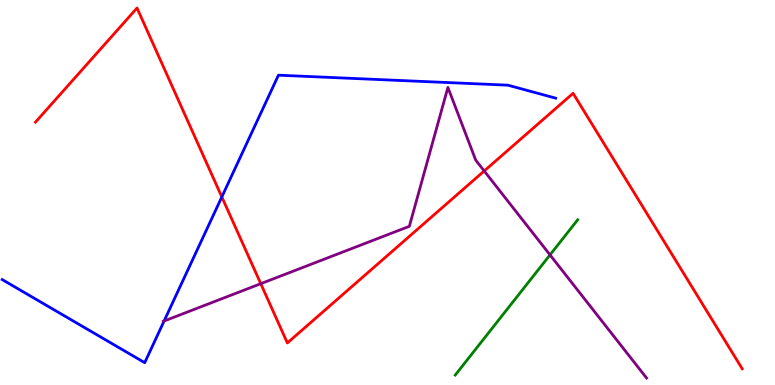[{'lines': ['blue', 'red'], 'intersections': [{'x': 2.86, 'y': 4.88}]}, {'lines': ['green', 'red'], 'intersections': []}, {'lines': ['purple', 'red'], 'intersections': [{'x': 3.36, 'y': 2.63}, {'x': 6.25, 'y': 5.56}]}, {'lines': ['blue', 'green'], 'intersections': []}, {'lines': ['blue', 'purple'], 'intersections': [{'x': 2.12, 'y': 1.66}]}, {'lines': ['green', 'purple'], 'intersections': [{'x': 7.1, 'y': 3.38}]}]